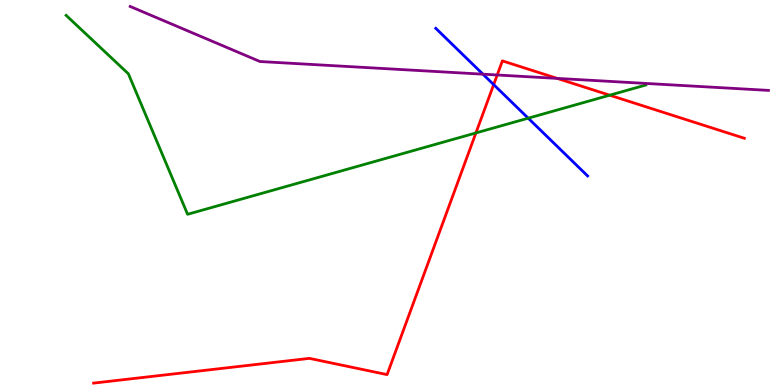[{'lines': ['blue', 'red'], 'intersections': [{'x': 6.37, 'y': 7.8}]}, {'lines': ['green', 'red'], 'intersections': [{'x': 6.14, 'y': 6.55}, {'x': 7.87, 'y': 7.53}]}, {'lines': ['purple', 'red'], 'intersections': [{'x': 6.42, 'y': 8.05}, {'x': 7.19, 'y': 7.96}]}, {'lines': ['blue', 'green'], 'intersections': [{'x': 6.82, 'y': 6.93}]}, {'lines': ['blue', 'purple'], 'intersections': [{'x': 6.23, 'y': 8.07}]}, {'lines': ['green', 'purple'], 'intersections': []}]